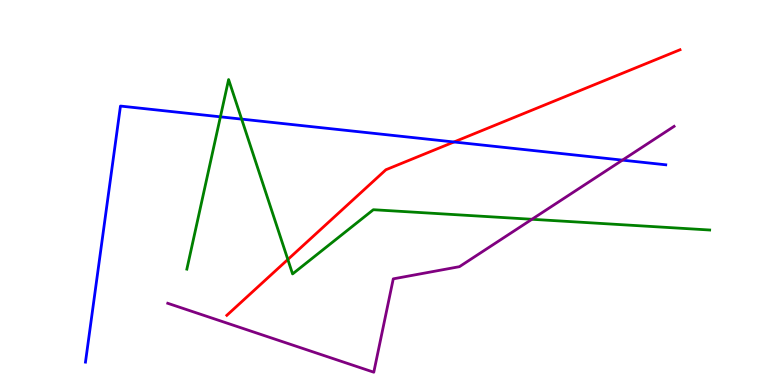[{'lines': ['blue', 'red'], 'intersections': [{'x': 5.86, 'y': 6.31}]}, {'lines': ['green', 'red'], 'intersections': [{'x': 3.71, 'y': 3.26}]}, {'lines': ['purple', 'red'], 'intersections': []}, {'lines': ['blue', 'green'], 'intersections': [{'x': 2.84, 'y': 6.97}, {'x': 3.12, 'y': 6.91}]}, {'lines': ['blue', 'purple'], 'intersections': [{'x': 8.03, 'y': 5.84}]}, {'lines': ['green', 'purple'], 'intersections': [{'x': 6.86, 'y': 4.3}]}]